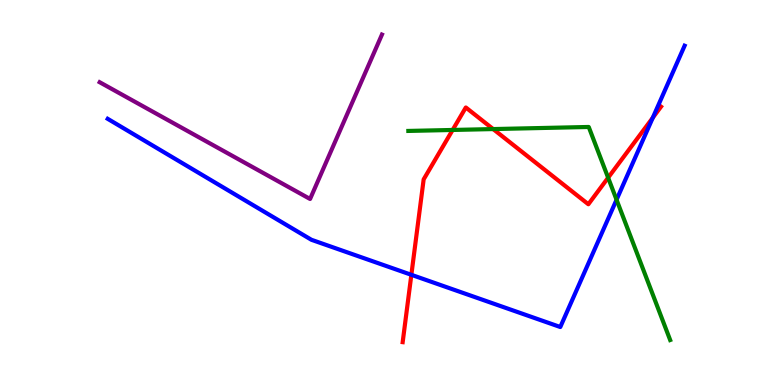[{'lines': ['blue', 'red'], 'intersections': [{'x': 5.31, 'y': 2.86}, {'x': 8.42, 'y': 6.94}]}, {'lines': ['green', 'red'], 'intersections': [{'x': 5.84, 'y': 6.62}, {'x': 6.36, 'y': 6.65}, {'x': 7.85, 'y': 5.38}]}, {'lines': ['purple', 'red'], 'intersections': []}, {'lines': ['blue', 'green'], 'intersections': [{'x': 7.96, 'y': 4.81}]}, {'lines': ['blue', 'purple'], 'intersections': []}, {'lines': ['green', 'purple'], 'intersections': []}]